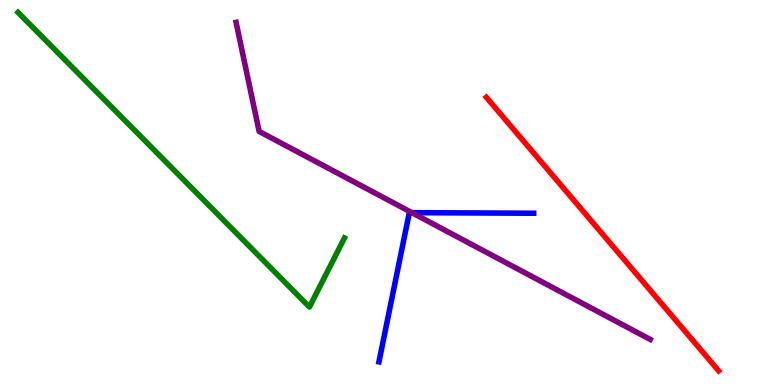[{'lines': ['blue', 'red'], 'intersections': []}, {'lines': ['green', 'red'], 'intersections': []}, {'lines': ['purple', 'red'], 'intersections': []}, {'lines': ['blue', 'green'], 'intersections': []}, {'lines': ['blue', 'purple'], 'intersections': [{'x': 5.31, 'y': 4.48}]}, {'lines': ['green', 'purple'], 'intersections': []}]